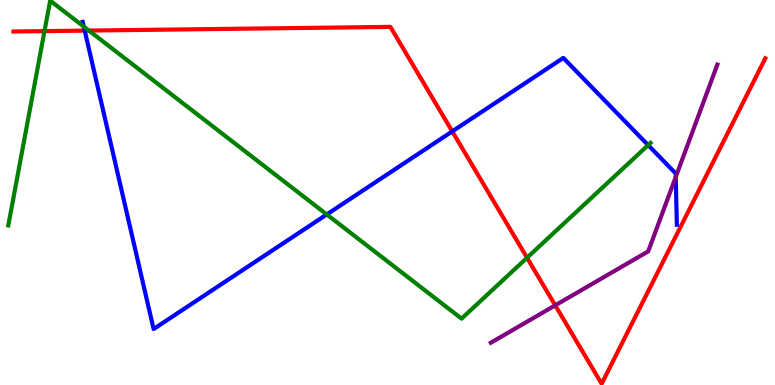[{'lines': ['blue', 'red'], 'intersections': [{'x': 1.09, 'y': 9.2}, {'x': 5.84, 'y': 6.59}]}, {'lines': ['green', 'red'], 'intersections': [{'x': 0.574, 'y': 9.19}, {'x': 1.15, 'y': 9.21}, {'x': 6.8, 'y': 3.31}]}, {'lines': ['purple', 'red'], 'intersections': [{'x': 7.16, 'y': 2.07}]}, {'lines': ['blue', 'green'], 'intersections': [{'x': 1.08, 'y': 9.31}, {'x': 4.22, 'y': 4.43}, {'x': 8.36, 'y': 6.23}]}, {'lines': ['blue', 'purple'], 'intersections': [{'x': 8.72, 'y': 5.4}]}, {'lines': ['green', 'purple'], 'intersections': []}]